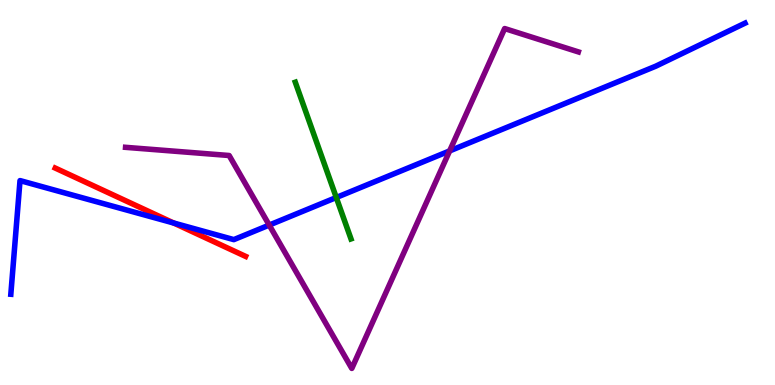[{'lines': ['blue', 'red'], 'intersections': [{'x': 2.24, 'y': 4.21}]}, {'lines': ['green', 'red'], 'intersections': []}, {'lines': ['purple', 'red'], 'intersections': []}, {'lines': ['blue', 'green'], 'intersections': [{'x': 4.34, 'y': 4.87}]}, {'lines': ['blue', 'purple'], 'intersections': [{'x': 3.47, 'y': 4.15}, {'x': 5.8, 'y': 6.08}]}, {'lines': ['green', 'purple'], 'intersections': []}]